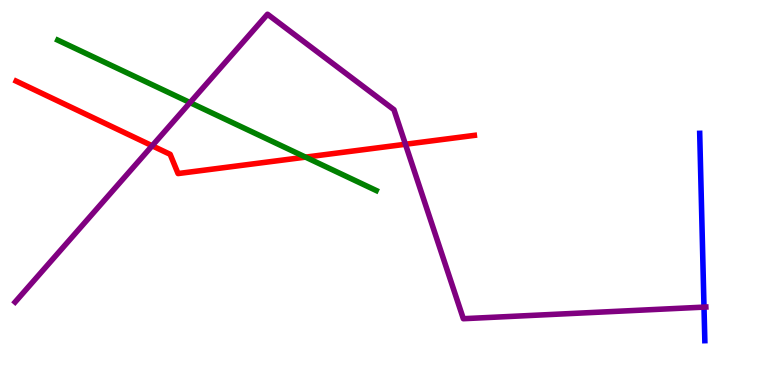[{'lines': ['blue', 'red'], 'intersections': []}, {'lines': ['green', 'red'], 'intersections': [{'x': 3.94, 'y': 5.92}]}, {'lines': ['purple', 'red'], 'intersections': [{'x': 1.96, 'y': 6.21}, {'x': 5.23, 'y': 6.25}]}, {'lines': ['blue', 'green'], 'intersections': []}, {'lines': ['blue', 'purple'], 'intersections': [{'x': 9.08, 'y': 2.02}]}, {'lines': ['green', 'purple'], 'intersections': [{'x': 2.45, 'y': 7.34}]}]